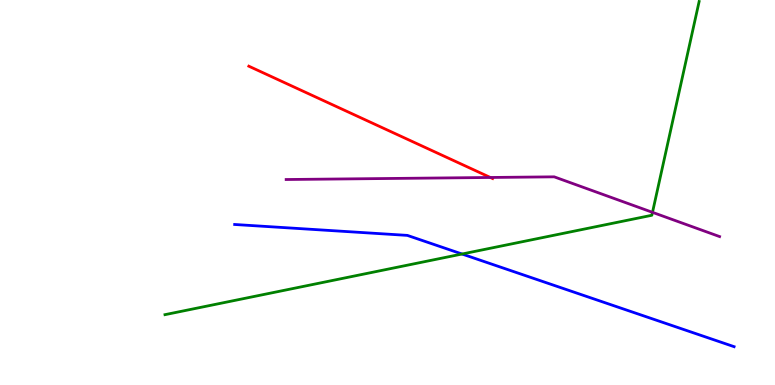[{'lines': ['blue', 'red'], 'intersections': []}, {'lines': ['green', 'red'], 'intersections': []}, {'lines': ['purple', 'red'], 'intersections': [{'x': 6.33, 'y': 5.39}]}, {'lines': ['blue', 'green'], 'intersections': [{'x': 5.96, 'y': 3.4}]}, {'lines': ['blue', 'purple'], 'intersections': []}, {'lines': ['green', 'purple'], 'intersections': [{'x': 8.42, 'y': 4.48}]}]